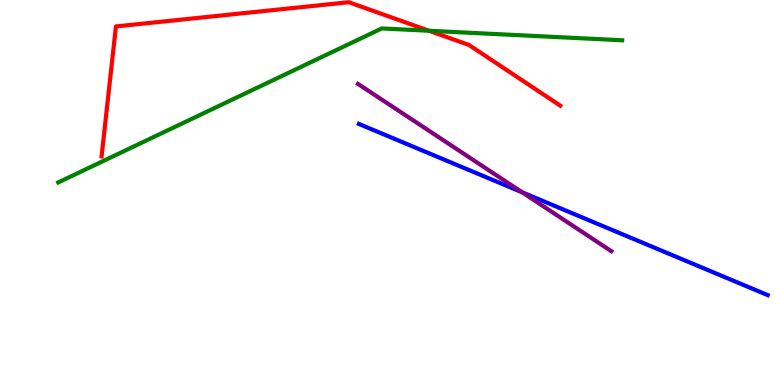[{'lines': ['blue', 'red'], 'intersections': []}, {'lines': ['green', 'red'], 'intersections': [{'x': 5.54, 'y': 9.2}]}, {'lines': ['purple', 'red'], 'intersections': []}, {'lines': ['blue', 'green'], 'intersections': []}, {'lines': ['blue', 'purple'], 'intersections': [{'x': 6.74, 'y': 5.01}]}, {'lines': ['green', 'purple'], 'intersections': []}]